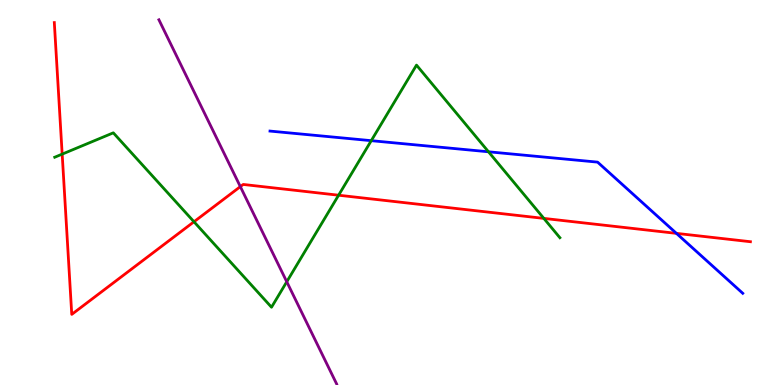[{'lines': ['blue', 'red'], 'intersections': [{'x': 8.73, 'y': 3.94}]}, {'lines': ['green', 'red'], 'intersections': [{'x': 0.802, 'y': 6.0}, {'x': 2.5, 'y': 4.24}, {'x': 4.37, 'y': 4.93}, {'x': 7.02, 'y': 4.33}]}, {'lines': ['purple', 'red'], 'intersections': [{'x': 3.1, 'y': 5.15}]}, {'lines': ['blue', 'green'], 'intersections': [{'x': 4.79, 'y': 6.35}, {'x': 6.3, 'y': 6.06}]}, {'lines': ['blue', 'purple'], 'intersections': []}, {'lines': ['green', 'purple'], 'intersections': [{'x': 3.7, 'y': 2.68}]}]